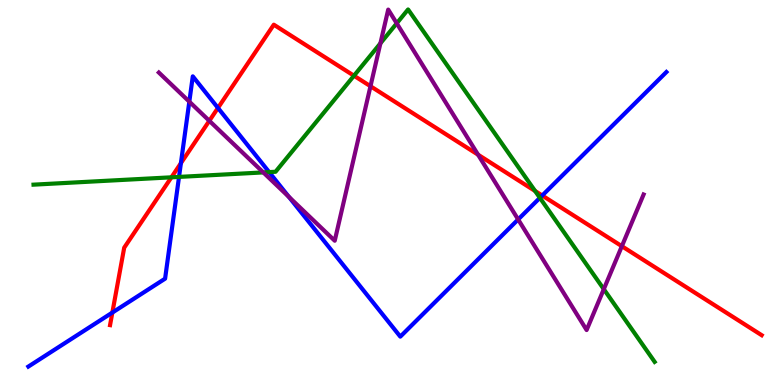[{'lines': ['blue', 'red'], 'intersections': [{'x': 1.45, 'y': 1.88}, {'x': 2.33, 'y': 5.76}, {'x': 2.81, 'y': 7.2}, {'x': 7.0, 'y': 4.92}]}, {'lines': ['green', 'red'], 'intersections': [{'x': 2.21, 'y': 5.39}, {'x': 4.57, 'y': 8.03}, {'x': 6.9, 'y': 5.04}]}, {'lines': ['purple', 'red'], 'intersections': [{'x': 2.7, 'y': 6.86}, {'x': 4.78, 'y': 7.76}, {'x': 6.17, 'y': 5.98}, {'x': 8.02, 'y': 3.61}]}, {'lines': ['blue', 'green'], 'intersections': [{'x': 2.31, 'y': 5.41}, {'x': 3.47, 'y': 5.53}, {'x': 6.97, 'y': 4.86}]}, {'lines': ['blue', 'purple'], 'intersections': [{'x': 2.44, 'y': 7.36}, {'x': 3.73, 'y': 4.89}, {'x': 6.69, 'y': 4.3}]}, {'lines': ['green', 'purple'], 'intersections': [{'x': 3.4, 'y': 5.52}, {'x': 4.91, 'y': 8.87}, {'x': 5.12, 'y': 9.39}, {'x': 7.79, 'y': 2.49}]}]